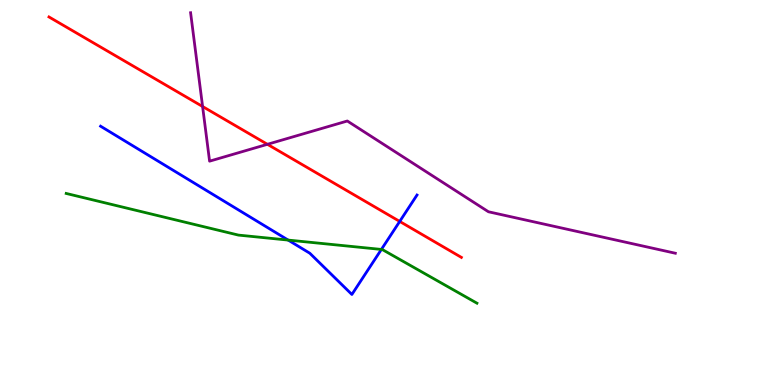[{'lines': ['blue', 'red'], 'intersections': [{'x': 5.16, 'y': 4.25}]}, {'lines': ['green', 'red'], 'intersections': []}, {'lines': ['purple', 'red'], 'intersections': [{'x': 2.61, 'y': 7.23}, {'x': 3.45, 'y': 6.25}]}, {'lines': ['blue', 'green'], 'intersections': [{'x': 3.72, 'y': 3.76}, {'x': 4.92, 'y': 3.52}]}, {'lines': ['blue', 'purple'], 'intersections': []}, {'lines': ['green', 'purple'], 'intersections': []}]